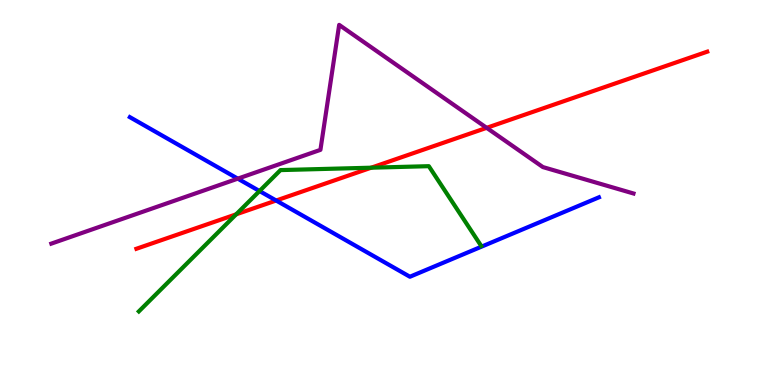[{'lines': ['blue', 'red'], 'intersections': [{'x': 3.56, 'y': 4.79}]}, {'lines': ['green', 'red'], 'intersections': [{'x': 3.05, 'y': 4.43}, {'x': 4.79, 'y': 5.64}]}, {'lines': ['purple', 'red'], 'intersections': [{'x': 6.28, 'y': 6.68}]}, {'lines': ['blue', 'green'], 'intersections': [{'x': 3.35, 'y': 5.04}]}, {'lines': ['blue', 'purple'], 'intersections': [{'x': 3.07, 'y': 5.36}]}, {'lines': ['green', 'purple'], 'intersections': []}]